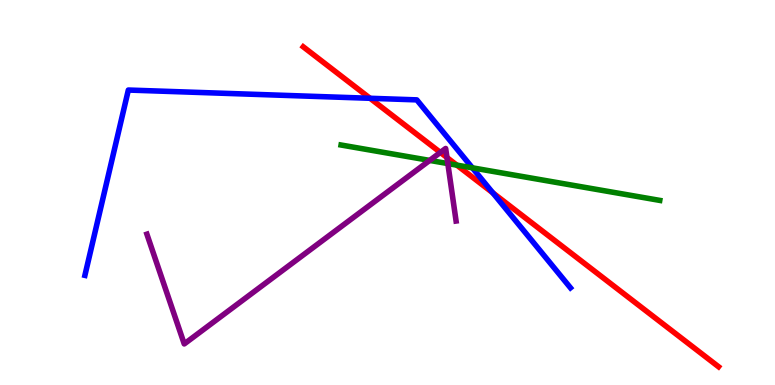[{'lines': ['blue', 'red'], 'intersections': [{'x': 4.77, 'y': 7.45}, {'x': 6.36, 'y': 4.99}]}, {'lines': ['green', 'red'], 'intersections': [{'x': 5.89, 'y': 5.71}]}, {'lines': ['purple', 'red'], 'intersections': [{'x': 5.68, 'y': 6.04}, {'x': 5.77, 'y': 5.91}]}, {'lines': ['blue', 'green'], 'intersections': [{'x': 6.09, 'y': 5.64}]}, {'lines': ['blue', 'purple'], 'intersections': []}, {'lines': ['green', 'purple'], 'intersections': [{'x': 5.54, 'y': 5.83}, {'x': 5.78, 'y': 5.75}]}]